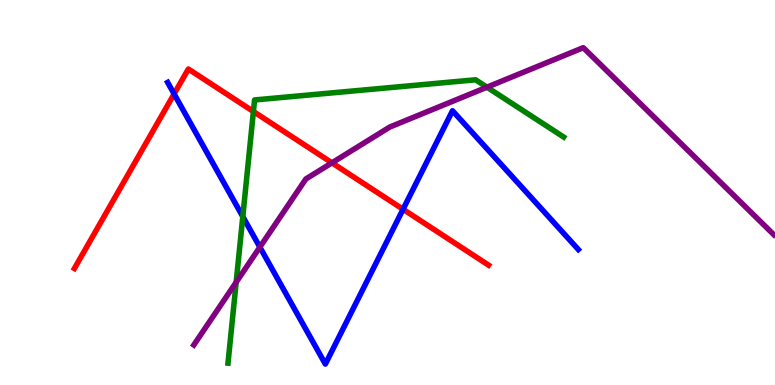[{'lines': ['blue', 'red'], 'intersections': [{'x': 2.25, 'y': 7.56}, {'x': 5.2, 'y': 4.56}]}, {'lines': ['green', 'red'], 'intersections': [{'x': 3.27, 'y': 7.1}]}, {'lines': ['purple', 'red'], 'intersections': [{'x': 4.28, 'y': 5.77}]}, {'lines': ['blue', 'green'], 'intersections': [{'x': 3.13, 'y': 4.37}]}, {'lines': ['blue', 'purple'], 'intersections': [{'x': 3.35, 'y': 3.58}]}, {'lines': ['green', 'purple'], 'intersections': [{'x': 3.05, 'y': 2.67}, {'x': 6.28, 'y': 7.74}]}]